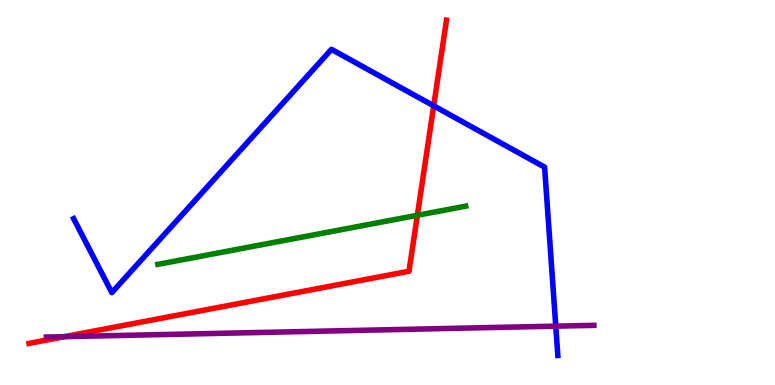[{'lines': ['blue', 'red'], 'intersections': [{'x': 5.6, 'y': 7.25}]}, {'lines': ['green', 'red'], 'intersections': [{'x': 5.39, 'y': 4.41}]}, {'lines': ['purple', 'red'], 'intersections': [{'x': 0.832, 'y': 1.26}]}, {'lines': ['blue', 'green'], 'intersections': []}, {'lines': ['blue', 'purple'], 'intersections': [{'x': 7.17, 'y': 1.53}]}, {'lines': ['green', 'purple'], 'intersections': []}]